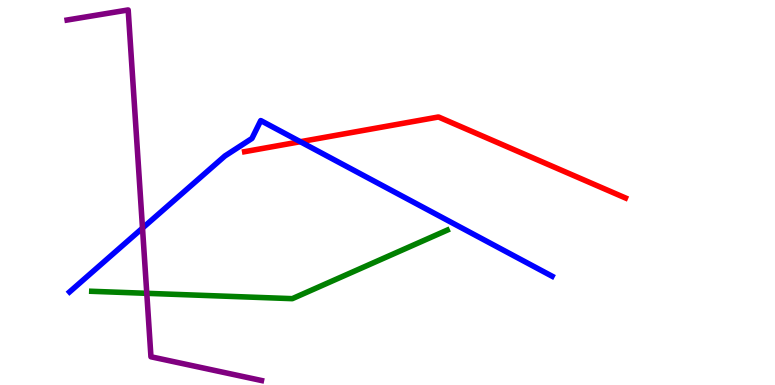[{'lines': ['blue', 'red'], 'intersections': [{'x': 3.88, 'y': 6.32}]}, {'lines': ['green', 'red'], 'intersections': []}, {'lines': ['purple', 'red'], 'intersections': []}, {'lines': ['blue', 'green'], 'intersections': []}, {'lines': ['blue', 'purple'], 'intersections': [{'x': 1.84, 'y': 4.08}]}, {'lines': ['green', 'purple'], 'intersections': [{'x': 1.89, 'y': 2.38}]}]